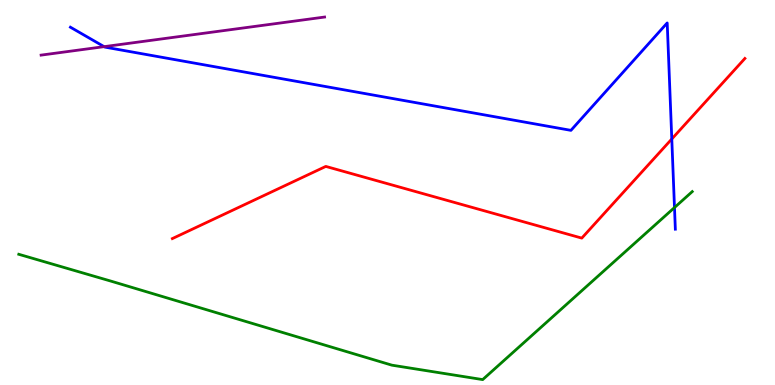[{'lines': ['blue', 'red'], 'intersections': [{'x': 8.67, 'y': 6.39}]}, {'lines': ['green', 'red'], 'intersections': []}, {'lines': ['purple', 'red'], 'intersections': []}, {'lines': ['blue', 'green'], 'intersections': [{'x': 8.7, 'y': 4.61}]}, {'lines': ['blue', 'purple'], 'intersections': [{'x': 1.34, 'y': 8.79}]}, {'lines': ['green', 'purple'], 'intersections': []}]